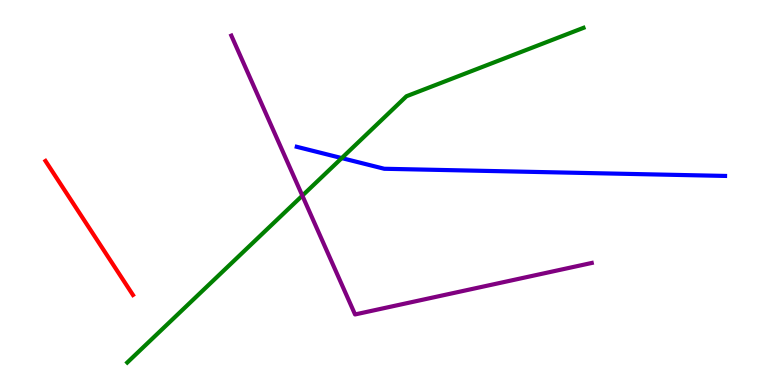[{'lines': ['blue', 'red'], 'intersections': []}, {'lines': ['green', 'red'], 'intersections': []}, {'lines': ['purple', 'red'], 'intersections': []}, {'lines': ['blue', 'green'], 'intersections': [{'x': 4.41, 'y': 5.89}]}, {'lines': ['blue', 'purple'], 'intersections': []}, {'lines': ['green', 'purple'], 'intersections': [{'x': 3.9, 'y': 4.92}]}]